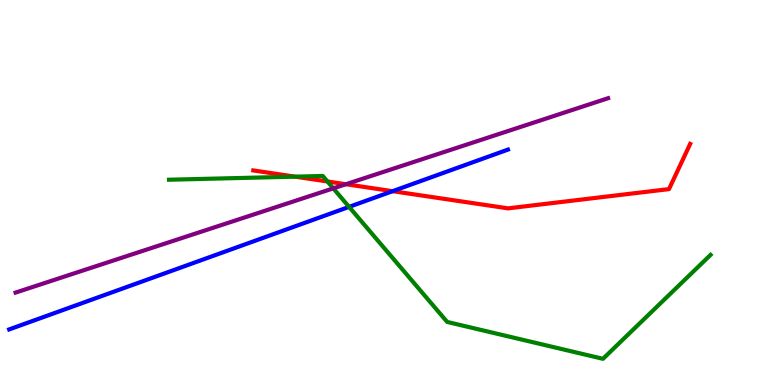[{'lines': ['blue', 'red'], 'intersections': [{'x': 5.07, 'y': 5.03}]}, {'lines': ['green', 'red'], 'intersections': [{'x': 3.81, 'y': 5.41}, {'x': 4.22, 'y': 5.29}]}, {'lines': ['purple', 'red'], 'intersections': [{'x': 4.46, 'y': 5.21}]}, {'lines': ['blue', 'green'], 'intersections': [{'x': 4.5, 'y': 4.63}]}, {'lines': ['blue', 'purple'], 'intersections': []}, {'lines': ['green', 'purple'], 'intersections': [{'x': 4.3, 'y': 5.11}]}]